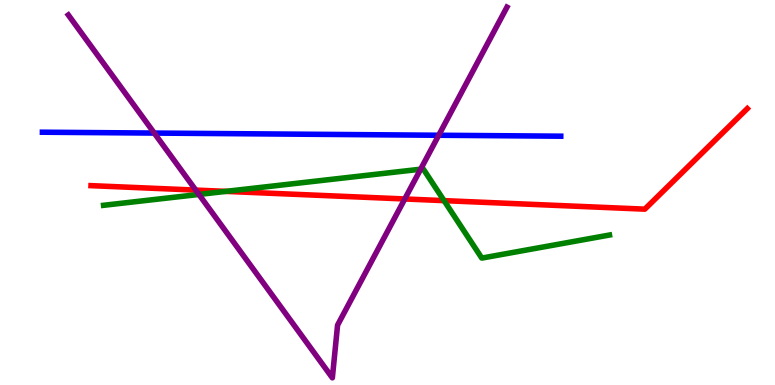[{'lines': ['blue', 'red'], 'intersections': []}, {'lines': ['green', 'red'], 'intersections': [{'x': 2.92, 'y': 5.03}, {'x': 5.73, 'y': 4.79}]}, {'lines': ['purple', 'red'], 'intersections': [{'x': 2.53, 'y': 5.06}, {'x': 5.22, 'y': 4.83}]}, {'lines': ['blue', 'green'], 'intersections': []}, {'lines': ['blue', 'purple'], 'intersections': [{'x': 1.99, 'y': 6.54}, {'x': 5.66, 'y': 6.49}]}, {'lines': ['green', 'purple'], 'intersections': [{'x': 2.57, 'y': 4.95}, {'x': 5.43, 'y': 5.61}]}]